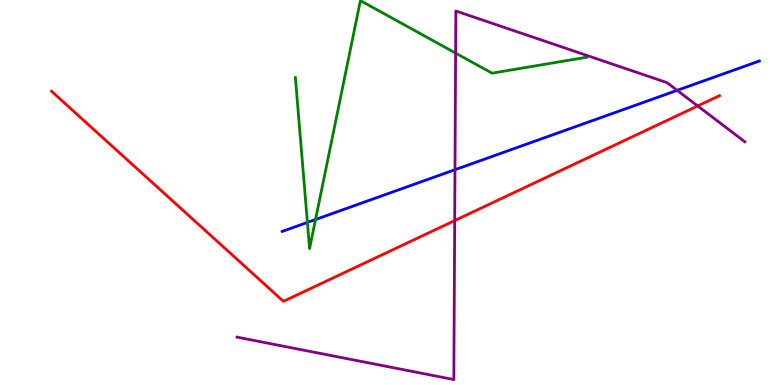[{'lines': ['blue', 'red'], 'intersections': []}, {'lines': ['green', 'red'], 'intersections': []}, {'lines': ['purple', 'red'], 'intersections': [{'x': 5.87, 'y': 4.27}, {'x': 9.0, 'y': 7.25}]}, {'lines': ['blue', 'green'], 'intersections': [{'x': 3.97, 'y': 4.22}, {'x': 4.07, 'y': 4.3}]}, {'lines': ['blue', 'purple'], 'intersections': [{'x': 5.87, 'y': 5.59}, {'x': 8.74, 'y': 7.65}]}, {'lines': ['green', 'purple'], 'intersections': [{'x': 5.88, 'y': 8.62}]}]